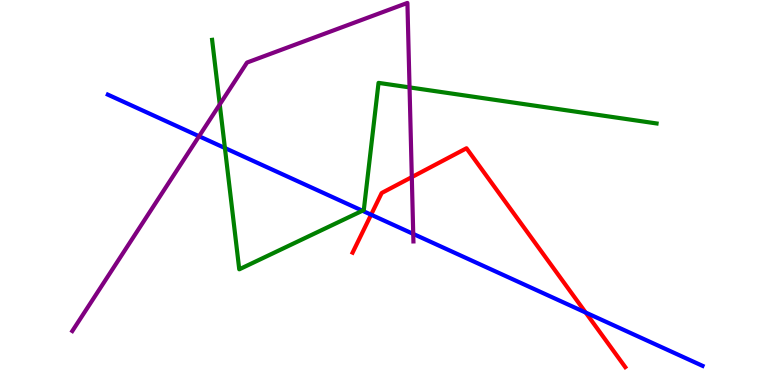[{'lines': ['blue', 'red'], 'intersections': [{'x': 4.79, 'y': 4.42}, {'x': 7.56, 'y': 1.88}]}, {'lines': ['green', 'red'], 'intersections': []}, {'lines': ['purple', 'red'], 'intersections': [{'x': 5.31, 'y': 5.4}]}, {'lines': ['blue', 'green'], 'intersections': [{'x': 2.9, 'y': 6.16}, {'x': 4.68, 'y': 4.53}]}, {'lines': ['blue', 'purple'], 'intersections': [{'x': 2.57, 'y': 6.46}, {'x': 5.33, 'y': 3.92}]}, {'lines': ['green', 'purple'], 'intersections': [{'x': 2.84, 'y': 7.29}, {'x': 5.28, 'y': 7.73}]}]